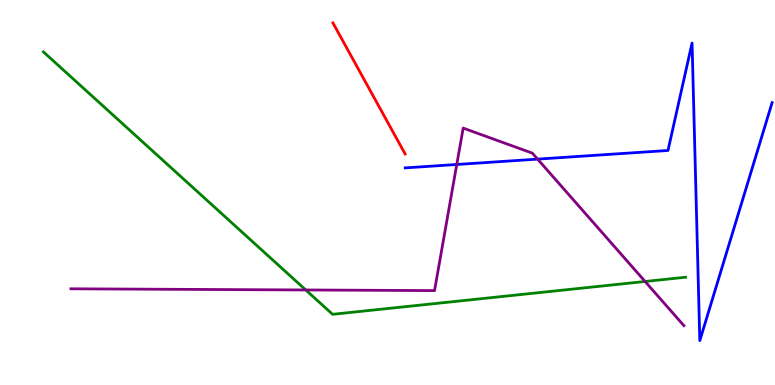[{'lines': ['blue', 'red'], 'intersections': []}, {'lines': ['green', 'red'], 'intersections': []}, {'lines': ['purple', 'red'], 'intersections': []}, {'lines': ['blue', 'green'], 'intersections': []}, {'lines': ['blue', 'purple'], 'intersections': [{'x': 5.89, 'y': 5.73}, {'x': 6.94, 'y': 5.87}]}, {'lines': ['green', 'purple'], 'intersections': [{'x': 3.95, 'y': 2.47}, {'x': 8.32, 'y': 2.69}]}]